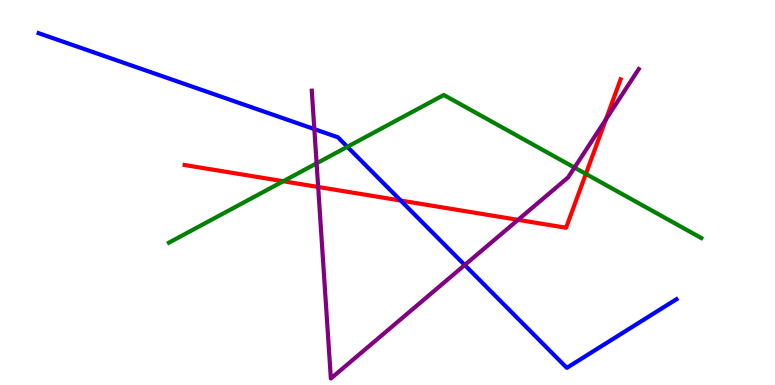[{'lines': ['blue', 'red'], 'intersections': [{'x': 5.17, 'y': 4.79}]}, {'lines': ['green', 'red'], 'intersections': [{'x': 3.66, 'y': 5.29}, {'x': 7.56, 'y': 5.48}]}, {'lines': ['purple', 'red'], 'intersections': [{'x': 4.11, 'y': 5.14}, {'x': 6.68, 'y': 4.29}, {'x': 7.82, 'y': 6.9}]}, {'lines': ['blue', 'green'], 'intersections': [{'x': 4.48, 'y': 6.19}]}, {'lines': ['blue', 'purple'], 'intersections': [{'x': 4.06, 'y': 6.65}, {'x': 6.0, 'y': 3.12}]}, {'lines': ['green', 'purple'], 'intersections': [{'x': 4.09, 'y': 5.76}, {'x': 7.41, 'y': 5.65}]}]